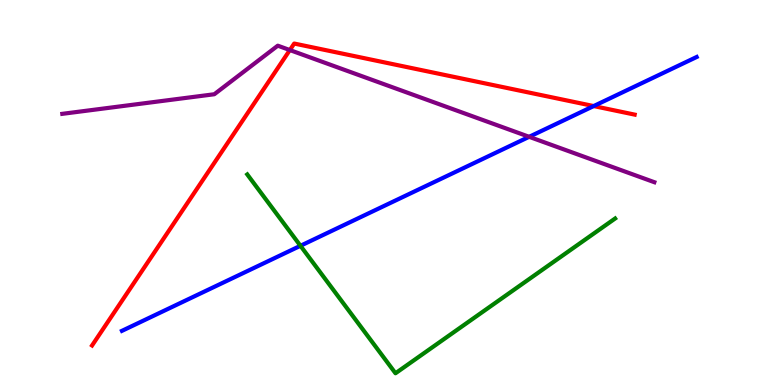[{'lines': ['blue', 'red'], 'intersections': [{'x': 7.66, 'y': 7.25}]}, {'lines': ['green', 'red'], 'intersections': []}, {'lines': ['purple', 'red'], 'intersections': [{'x': 3.74, 'y': 8.7}]}, {'lines': ['blue', 'green'], 'intersections': [{'x': 3.88, 'y': 3.62}]}, {'lines': ['blue', 'purple'], 'intersections': [{'x': 6.83, 'y': 6.45}]}, {'lines': ['green', 'purple'], 'intersections': []}]